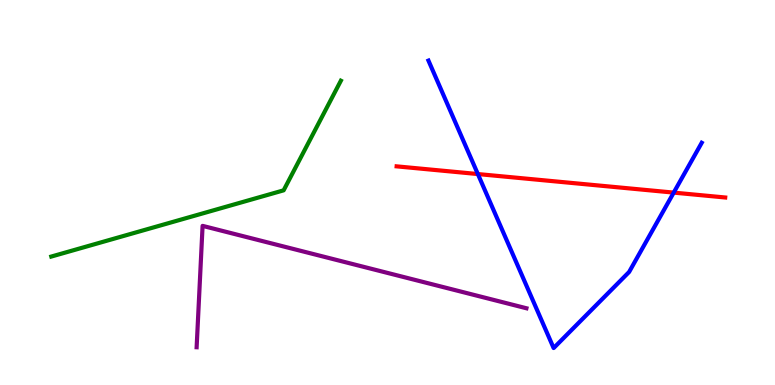[{'lines': ['blue', 'red'], 'intersections': [{'x': 6.17, 'y': 5.48}, {'x': 8.69, 'y': 5.0}]}, {'lines': ['green', 'red'], 'intersections': []}, {'lines': ['purple', 'red'], 'intersections': []}, {'lines': ['blue', 'green'], 'intersections': []}, {'lines': ['blue', 'purple'], 'intersections': []}, {'lines': ['green', 'purple'], 'intersections': []}]